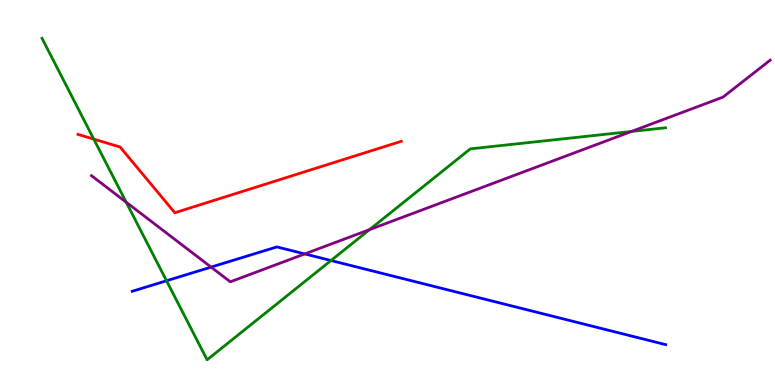[{'lines': ['blue', 'red'], 'intersections': []}, {'lines': ['green', 'red'], 'intersections': [{'x': 1.21, 'y': 6.39}]}, {'lines': ['purple', 'red'], 'intersections': []}, {'lines': ['blue', 'green'], 'intersections': [{'x': 2.15, 'y': 2.71}, {'x': 4.27, 'y': 3.23}]}, {'lines': ['blue', 'purple'], 'intersections': [{'x': 2.72, 'y': 3.06}, {'x': 3.93, 'y': 3.4}]}, {'lines': ['green', 'purple'], 'intersections': [{'x': 1.63, 'y': 4.75}, {'x': 4.77, 'y': 4.04}, {'x': 8.15, 'y': 6.59}]}]